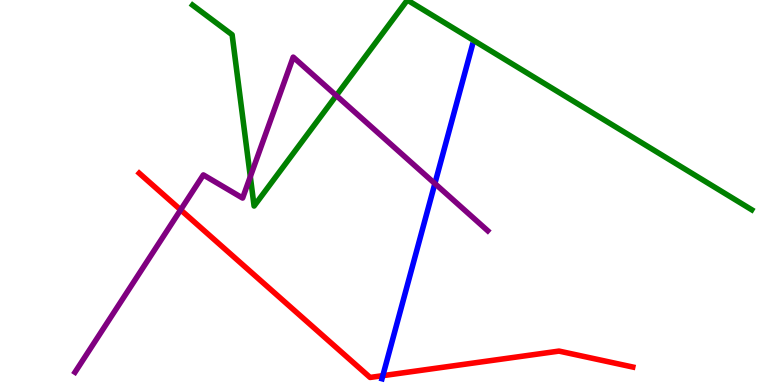[{'lines': ['blue', 'red'], 'intersections': [{'x': 4.94, 'y': 0.242}]}, {'lines': ['green', 'red'], 'intersections': []}, {'lines': ['purple', 'red'], 'intersections': [{'x': 2.33, 'y': 4.55}]}, {'lines': ['blue', 'green'], 'intersections': []}, {'lines': ['blue', 'purple'], 'intersections': [{'x': 5.61, 'y': 5.23}]}, {'lines': ['green', 'purple'], 'intersections': [{'x': 3.23, 'y': 5.41}, {'x': 4.34, 'y': 7.52}]}]